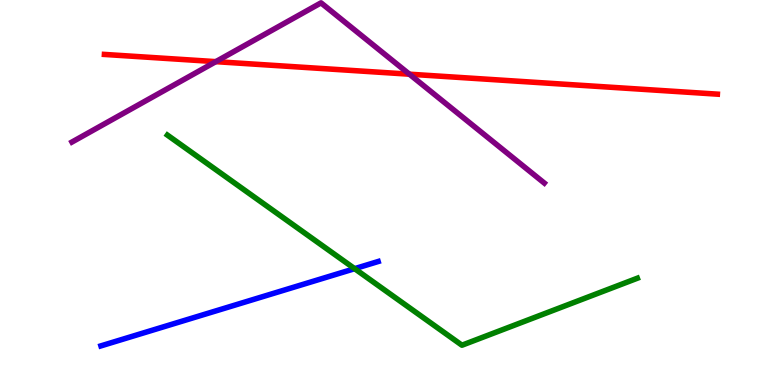[{'lines': ['blue', 'red'], 'intersections': []}, {'lines': ['green', 'red'], 'intersections': []}, {'lines': ['purple', 'red'], 'intersections': [{'x': 2.78, 'y': 8.4}, {'x': 5.28, 'y': 8.07}]}, {'lines': ['blue', 'green'], 'intersections': [{'x': 4.58, 'y': 3.02}]}, {'lines': ['blue', 'purple'], 'intersections': []}, {'lines': ['green', 'purple'], 'intersections': []}]